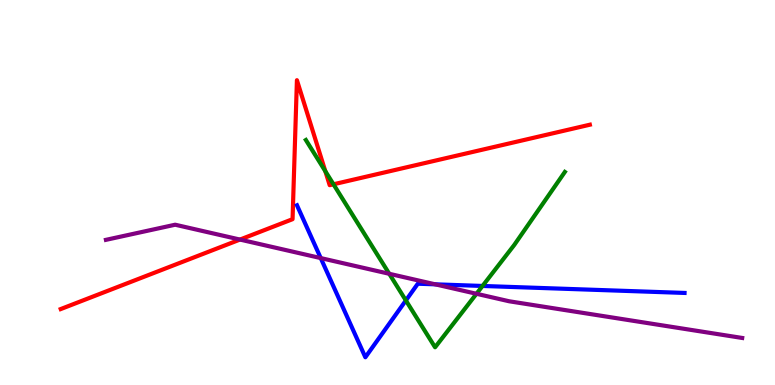[{'lines': ['blue', 'red'], 'intersections': []}, {'lines': ['green', 'red'], 'intersections': [{'x': 4.2, 'y': 5.55}, {'x': 4.3, 'y': 5.21}]}, {'lines': ['purple', 'red'], 'intersections': [{'x': 3.1, 'y': 3.78}]}, {'lines': ['blue', 'green'], 'intersections': [{'x': 5.24, 'y': 2.2}, {'x': 6.23, 'y': 2.57}]}, {'lines': ['blue', 'purple'], 'intersections': [{'x': 4.14, 'y': 3.3}, {'x': 5.62, 'y': 2.61}]}, {'lines': ['green', 'purple'], 'intersections': [{'x': 5.02, 'y': 2.89}, {'x': 6.15, 'y': 2.37}]}]